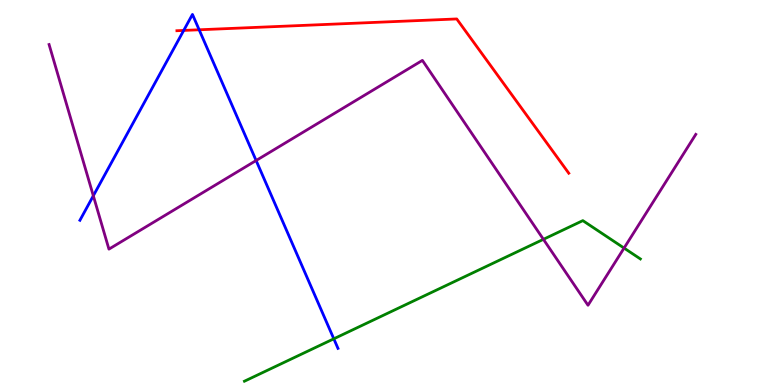[{'lines': ['blue', 'red'], 'intersections': [{'x': 2.37, 'y': 9.21}, {'x': 2.57, 'y': 9.23}]}, {'lines': ['green', 'red'], 'intersections': []}, {'lines': ['purple', 'red'], 'intersections': []}, {'lines': ['blue', 'green'], 'intersections': [{'x': 4.31, 'y': 1.2}]}, {'lines': ['blue', 'purple'], 'intersections': [{'x': 1.2, 'y': 4.92}, {'x': 3.3, 'y': 5.83}]}, {'lines': ['green', 'purple'], 'intersections': [{'x': 7.01, 'y': 3.78}, {'x': 8.05, 'y': 3.56}]}]